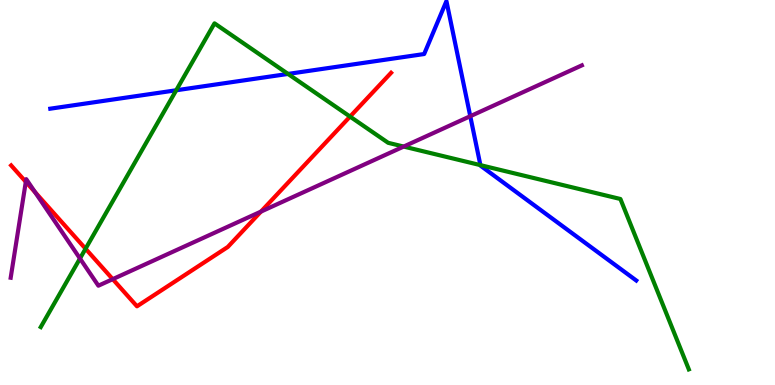[{'lines': ['blue', 'red'], 'intersections': []}, {'lines': ['green', 'red'], 'intersections': [{'x': 1.1, 'y': 3.54}, {'x': 4.52, 'y': 6.97}]}, {'lines': ['purple', 'red'], 'intersections': [{'x': 0.333, 'y': 5.28}, {'x': 0.453, 'y': 5.01}, {'x': 1.45, 'y': 2.75}, {'x': 3.37, 'y': 4.5}]}, {'lines': ['blue', 'green'], 'intersections': [{'x': 2.27, 'y': 7.66}, {'x': 3.72, 'y': 8.08}, {'x': 6.2, 'y': 5.71}]}, {'lines': ['blue', 'purple'], 'intersections': [{'x': 6.07, 'y': 6.98}]}, {'lines': ['green', 'purple'], 'intersections': [{'x': 1.03, 'y': 3.29}, {'x': 5.21, 'y': 6.19}]}]